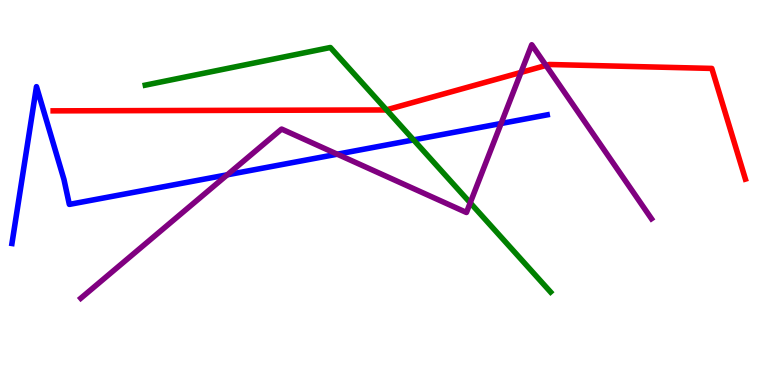[{'lines': ['blue', 'red'], 'intersections': []}, {'lines': ['green', 'red'], 'intersections': [{'x': 4.99, 'y': 7.15}]}, {'lines': ['purple', 'red'], 'intersections': [{'x': 6.72, 'y': 8.12}, {'x': 7.05, 'y': 8.3}]}, {'lines': ['blue', 'green'], 'intersections': [{'x': 5.34, 'y': 6.37}]}, {'lines': ['blue', 'purple'], 'intersections': [{'x': 2.93, 'y': 5.46}, {'x': 4.35, 'y': 6.0}, {'x': 6.47, 'y': 6.79}]}, {'lines': ['green', 'purple'], 'intersections': [{'x': 6.07, 'y': 4.73}]}]